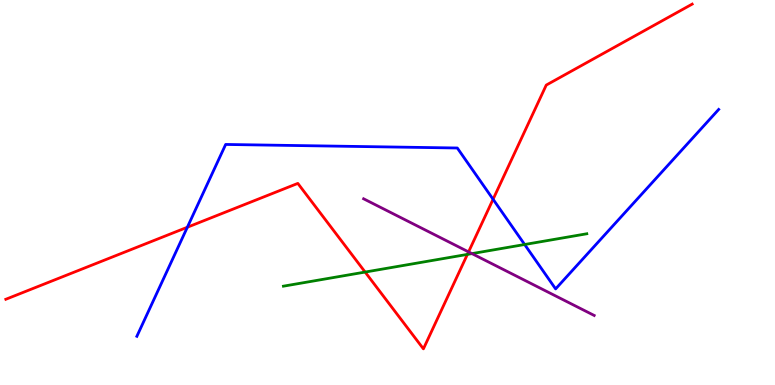[{'lines': ['blue', 'red'], 'intersections': [{'x': 2.42, 'y': 4.1}, {'x': 6.36, 'y': 4.82}]}, {'lines': ['green', 'red'], 'intersections': [{'x': 4.71, 'y': 2.93}, {'x': 6.03, 'y': 3.39}]}, {'lines': ['purple', 'red'], 'intersections': [{'x': 6.05, 'y': 3.46}]}, {'lines': ['blue', 'green'], 'intersections': [{'x': 6.77, 'y': 3.65}]}, {'lines': ['blue', 'purple'], 'intersections': []}, {'lines': ['green', 'purple'], 'intersections': [{'x': 6.09, 'y': 3.41}]}]